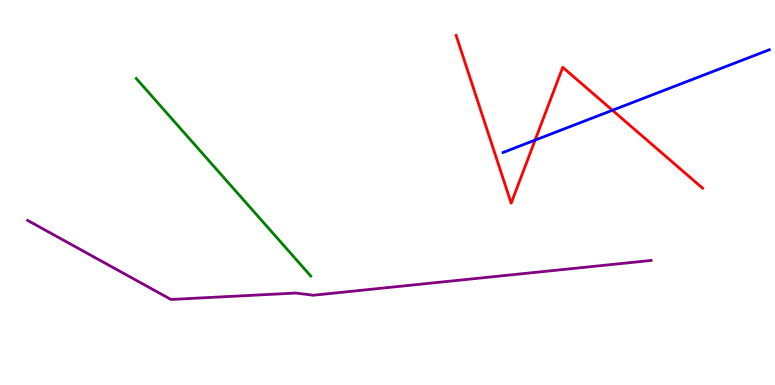[{'lines': ['blue', 'red'], 'intersections': [{'x': 6.9, 'y': 6.36}, {'x': 7.9, 'y': 7.14}]}, {'lines': ['green', 'red'], 'intersections': []}, {'lines': ['purple', 'red'], 'intersections': []}, {'lines': ['blue', 'green'], 'intersections': []}, {'lines': ['blue', 'purple'], 'intersections': []}, {'lines': ['green', 'purple'], 'intersections': []}]